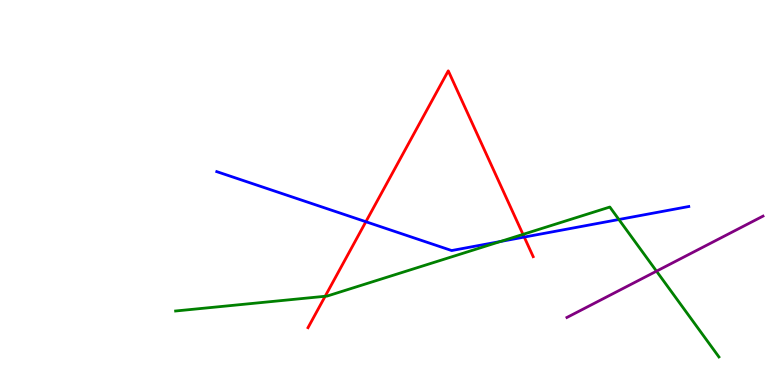[{'lines': ['blue', 'red'], 'intersections': [{'x': 4.72, 'y': 4.24}, {'x': 6.76, 'y': 3.84}]}, {'lines': ['green', 'red'], 'intersections': [{'x': 4.2, 'y': 2.3}, {'x': 6.75, 'y': 3.91}]}, {'lines': ['purple', 'red'], 'intersections': []}, {'lines': ['blue', 'green'], 'intersections': [{'x': 6.46, 'y': 3.73}, {'x': 7.99, 'y': 4.3}]}, {'lines': ['blue', 'purple'], 'intersections': []}, {'lines': ['green', 'purple'], 'intersections': [{'x': 8.47, 'y': 2.96}]}]